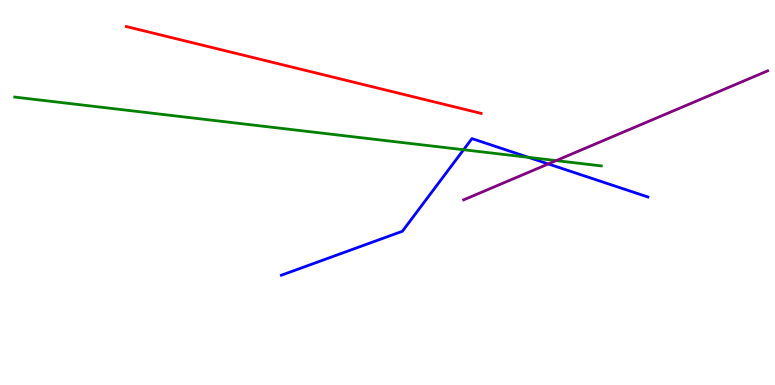[{'lines': ['blue', 'red'], 'intersections': []}, {'lines': ['green', 'red'], 'intersections': []}, {'lines': ['purple', 'red'], 'intersections': []}, {'lines': ['blue', 'green'], 'intersections': [{'x': 5.98, 'y': 6.11}, {'x': 6.82, 'y': 5.91}]}, {'lines': ['blue', 'purple'], 'intersections': [{'x': 7.07, 'y': 5.74}]}, {'lines': ['green', 'purple'], 'intersections': [{'x': 7.18, 'y': 5.83}]}]